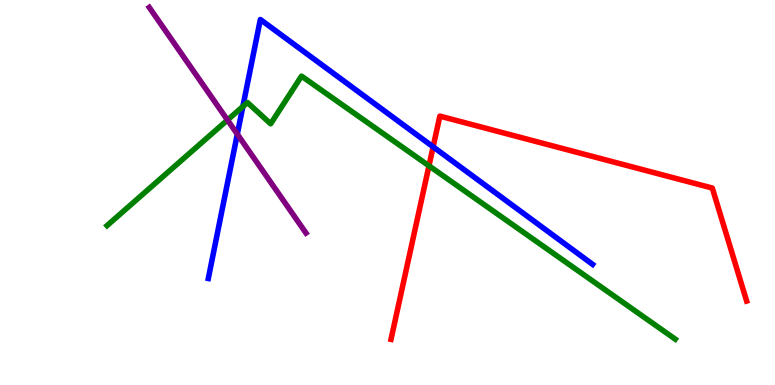[{'lines': ['blue', 'red'], 'intersections': [{'x': 5.59, 'y': 6.19}]}, {'lines': ['green', 'red'], 'intersections': [{'x': 5.54, 'y': 5.69}]}, {'lines': ['purple', 'red'], 'intersections': []}, {'lines': ['blue', 'green'], 'intersections': [{'x': 3.13, 'y': 7.23}]}, {'lines': ['blue', 'purple'], 'intersections': [{'x': 3.06, 'y': 6.52}]}, {'lines': ['green', 'purple'], 'intersections': [{'x': 2.94, 'y': 6.88}]}]